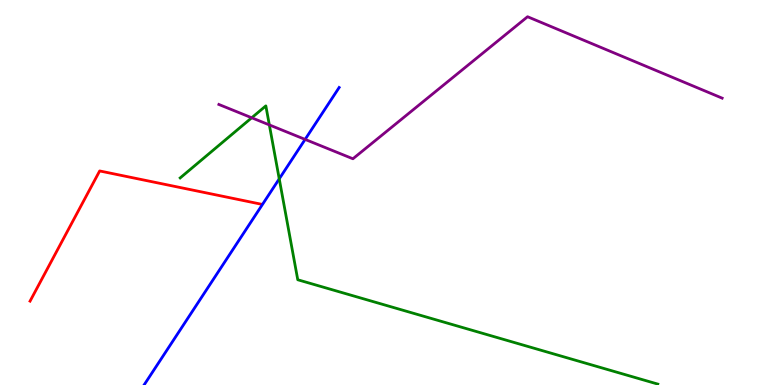[{'lines': ['blue', 'red'], 'intersections': []}, {'lines': ['green', 'red'], 'intersections': []}, {'lines': ['purple', 'red'], 'intersections': []}, {'lines': ['blue', 'green'], 'intersections': [{'x': 3.6, 'y': 5.35}]}, {'lines': ['blue', 'purple'], 'intersections': [{'x': 3.94, 'y': 6.38}]}, {'lines': ['green', 'purple'], 'intersections': [{'x': 3.25, 'y': 6.94}, {'x': 3.48, 'y': 6.76}]}]